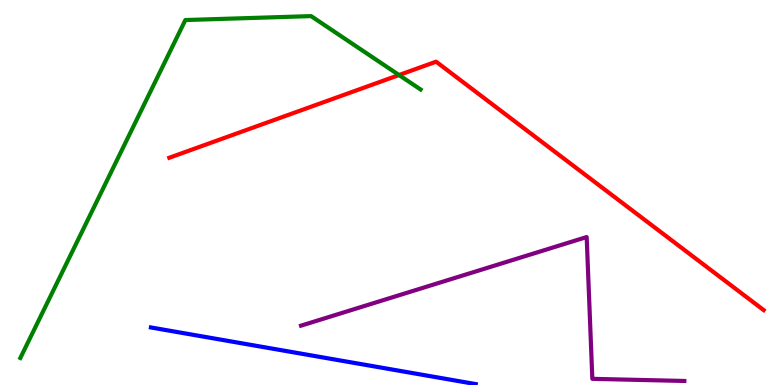[{'lines': ['blue', 'red'], 'intersections': []}, {'lines': ['green', 'red'], 'intersections': [{'x': 5.15, 'y': 8.05}]}, {'lines': ['purple', 'red'], 'intersections': []}, {'lines': ['blue', 'green'], 'intersections': []}, {'lines': ['blue', 'purple'], 'intersections': []}, {'lines': ['green', 'purple'], 'intersections': []}]